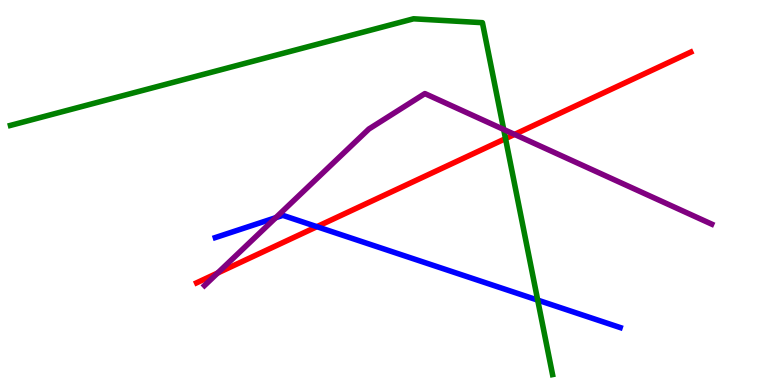[{'lines': ['blue', 'red'], 'intersections': [{'x': 4.09, 'y': 4.11}]}, {'lines': ['green', 'red'], 'intersections': [{'x': 6.52, 'y': 6.4}]}, {'lines': ['purple', 'red'], 'intersections': [{'x': 2.81, 'y': 2.91}, {'x': 6.64, 'y': 6.51}]}, {'lines': ['blue', 'green'], 'intersections': [{'x': 6.94, 'y': 2.2}]}, {'lines': ['blue', 'purple'], 'intersections': [{'x': 3.56, 'y': 4.35}]}, {'lines': ['green', 'purple'], 'intersections': [{'x': 6.5, 'y': 6.64}]}]